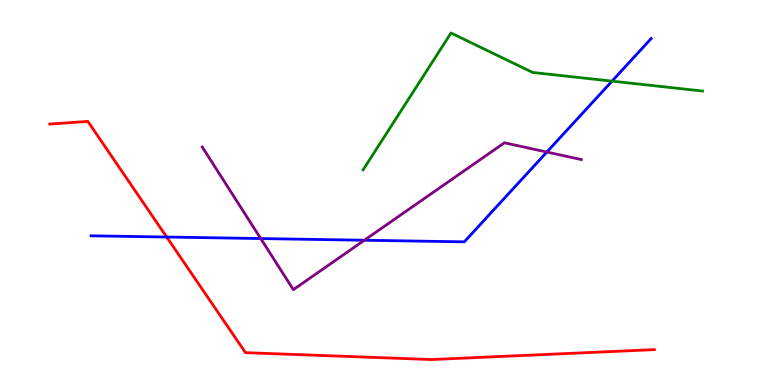[{'lines': ['blue', 'red'], 'intersections': [{'x': 2.15, 'y': 3.84}]}, {'lines': ['green', 'red'], 'intersections': []}, {'lines': ['purple', 'red'], 'intersections': []}, {'lines': ['blue', 'green'], 'intersections': [{'x': 7.9, 'y': 7.89}]}, {'lines': ['blue', 'purple'], 'intersections': [{'x': 3.36, 'y': 3.8}, {'x': 4.7, 'y': 3.76}, {'x': 7.06, 'y': 6.05}]}, {'lines': ['green', 'purple'], 'intersections': []}]